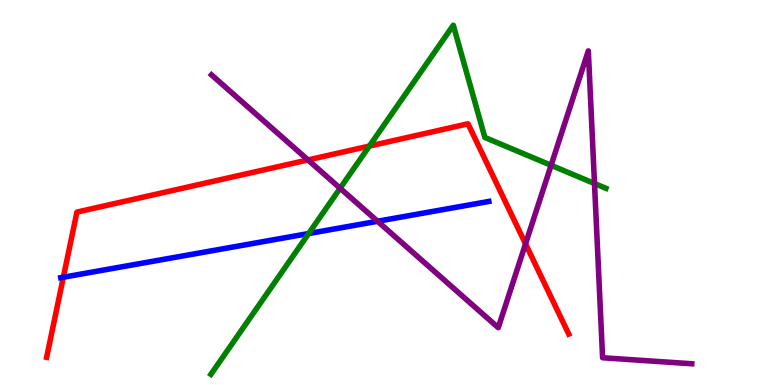[{'lines': ['blue', 'red'], 'intersections': [{'x': 0.817, 'y': 2.8}]}, {'lines': ['green', 'red'], 'intersections': [{'x': 4.77, 'y': 6.21}]}, {'lines': ['purple', 'red'], 'intersections': [{'x': 3.97, 'y': 5.85}, {'x': 6.78, 'y': 3.67}]}, {'lines': ['blue', 'green'], 'intersections': [{'x': 3.98, 'y': 3.93}]}, {'lines': ['blue', 'purple'], 'intersections': [{'x': 4.87, 'y': 4.25}]}, {'lines': ['green', 'purple'], 'intersections': [{'x': 4.39, 'y': 5.11}, {'x': 7.11, 'y': 5.71}, {'x': 7.67, 'y': 5.23}]}]